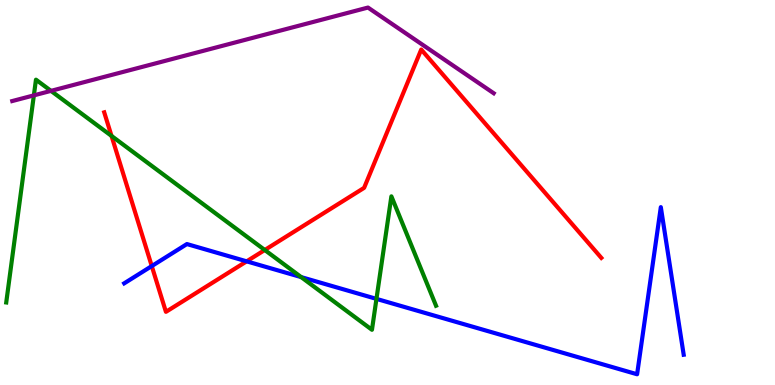[{'lines': ['blue', 'red'], 'intersections': [{'x': 1.96, 'y': 3.09}, {'x': 3.18, 'y': 3.21}]}, {'lines': ['green', 'red'], 'intersections': [{'x': 1.44, 'y': 6.47}, {'x': 3.42, 'y': 3.51}]}, {'lines': ['purple', 'red'], 'intersections': []}, {'lines': ['blue', 'green'], 'intersections': [{'x': 3.89, 'y': 2.8}, {'x': 4.86, 'y': 2.24}]}, {'lines': ['blue', 'purple'], 'intersections': []}, {'lines': ['green', 'purple'], 'intersections': [{'x': 0.437, 'y': 7.52}, {'x': 0.658, 'y': 7.64}]}]